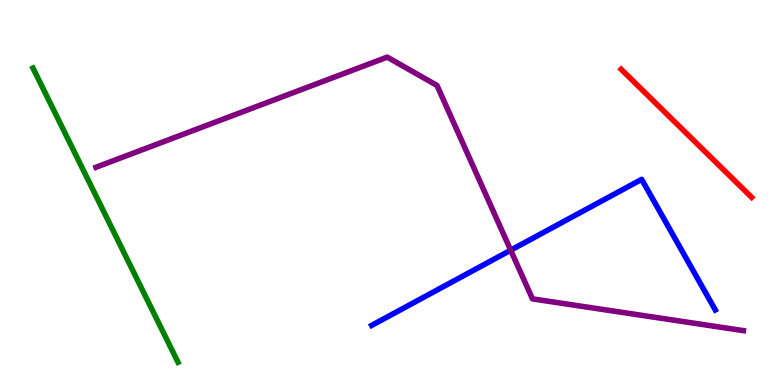[{'lines': ['blue', 'red'], 'intersections': []}, {'lines': ['green', 'red'], 'intersections': []}, {'lines': ['purple', 'red'], 'intersections': []}, {'lines': ['blue', 'green'], 'intersections': []}, {'lines': ['blue', 'purple'], 'intersections': [{'x': 6.59, 'y': 3.5}]}, {'lines': ['green', 'purple'], 'intersections': []}]